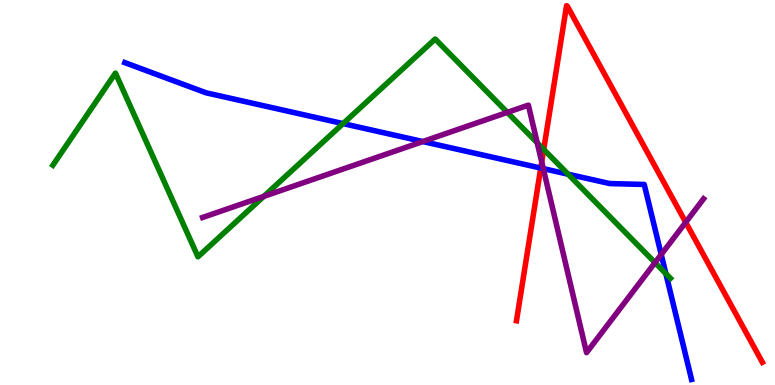[{'lines': ['blue', 'red'], 'intersections': [{'x': 6.98, 'y': 5.63}]}, {'lines': ['green', 'red'], 'intersections': [{'x': 7.02, 'y': 6.12}]}, {'lines': ['purple', 'red'], 'intersections': [{'x': 6.99, 'y': 5.79}, {'x': 8.85, 'y': 4.23}]}, {'lines': ['blue', 'green'], 'intersections': [{'x': 4.43, 'y': 6.79}, {'x': 7.33, 'y': 5.48}, {'x': 8.59, 'y': 2.89}]}, {'lines': ['blue', 'purple'], 'intersections': [{'x': 5.46, 'y': 6.32}, {'x': 7.01, 'y': 5.62}, {'x': 8.53, 'y': 3.39}]}, {'lines': ['green', 'purple'], 'intersections': [{'x': 3.4, 'y': 4.9}, {'x': 6.55, 'y': 7.08}, {'x': 6.93, 'y': 6.29}, {'x': 8.45, 'y': 3.18}]}]